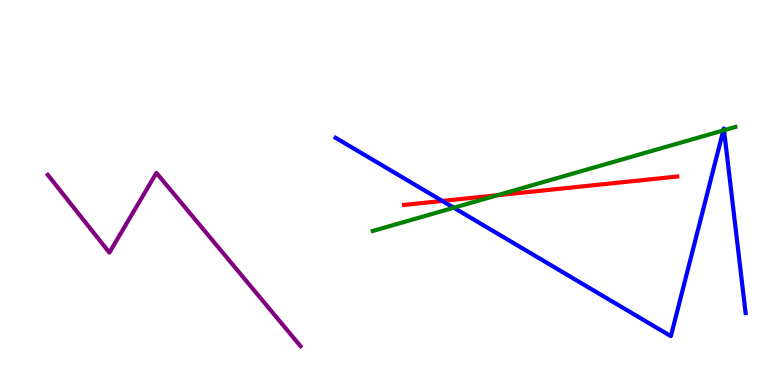[{'lines': ['blue', 'red'], 'intersections': [{'x': 5.71, 'y': 4.78}]}, {'lines': ['green', 'red'], 'intersections': [{'x': 6.42, 'y': 4.93}]}, {'lines': ['purple', 'red'], 'intersections': []}, {'lines': ['blue', 'green'], 'intersections': [{'x': 5.86, 'y': 4.6}, {'x': 9.33, 'y': 6.61}, {'x': 9.34, 'y': 6.62}]}, {'lines': ['blue', 'purple'], 'intersections': []}, {'lines': ['green', 'purple'], 'intersections': []}]